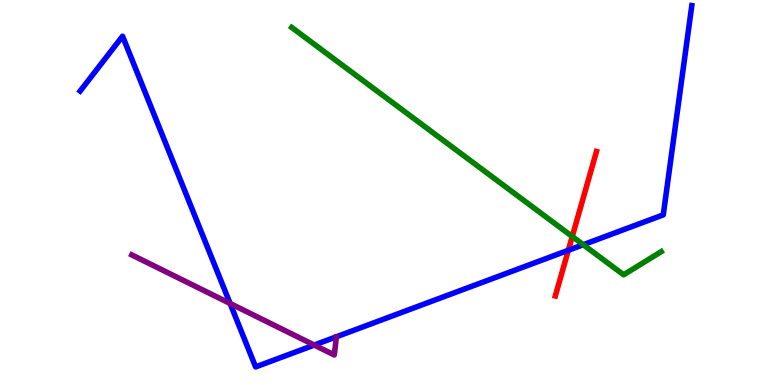[{'lines': ['blue', 'red'], 'intersections': [{'x': 7.33, 'y': 3.5}]}, {'lines': ['green', 'red'], 'intersections': [{'x': 7.38, 'y': 3.86}]}, {'lines': ['purple', 'red'], 'intersections': []}, {'lines': ['blue', 'green'], 'intersections': [{'x': 7.53, 'y': 3.64}]}, {'lines': ['blue', 'purple'], 'intersections': [{'x': 2.97, 'y': 2.12}, {'x': 4.05, 'y': 1.04}]}, {'lines': ['green', 'purple'], 'intersections': []}]